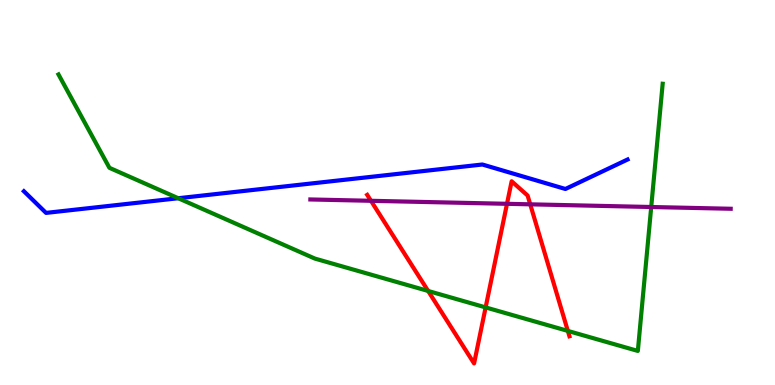[{'lines': ['blue', 'red'], 'intersections': []}, {'lines': ['green', 'red'], 'intersections': [{'x': 5.52, 'y': 2.44}, {'x': 6.27, 'y': 2.02}, {'x': 7.33, 'y': 1.4}]}, {'lines': ['purple', 'red'], 'intersections': [{'x': 4.79, 'y': 4.78}, {'x': 6.54, 'y': 4.71}, {'x': 6.84, 'y': 4.69}]}, {'lines': ['blue', 'green'], 'intersections': [{'x': 2.3, 'y': 4.85}]}, {'lines': ['blue', 'purple'], 'intersections': []}, {'lines': ['green', 'purple'], 'intersections': [{'x': 8.4, 'y': 4.62}]}]